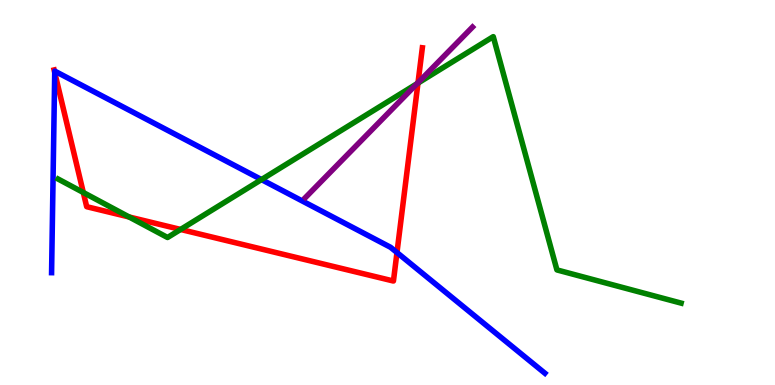[{'lines': ['blue', 'red'], 'intersections': [{'x': 0.706, 'y': 8.12}, {'x': 5.12, 'y': 3.44}]}, {'lines': ['green', 'red'], 'intersections': [{'x': 1.07, 'y': 5.0}, {'x': 1.67, 'y': 4.36}, {'x': 2.33, 'y': 4.04}, {'x': 5.39, 'y': 7.84}]}, {'lines': ['purple', 'red'], 'intersections': [{'x': 5.39, 'y': 7.85}]}, {'lines': ['blue', 'green'], 'intersections': [{'x': 3.37, 'y': 5.34}]}, {'lines': ['blue', 'purple'], 'intersections': []}, {'lines': ['green', 'purple'], 'intersections': [{'x': 5.38, 'y': 7.83}]}]